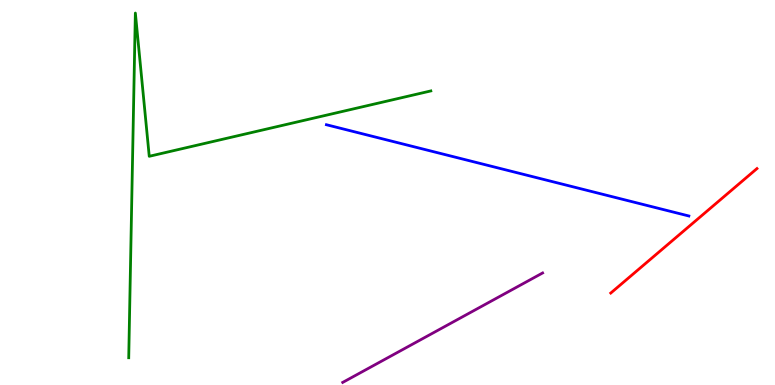[{'lines': ['blue', 'red'], 'intersections': []}, {'lines': ['green', 'red'], 'intersections': []}, {'lines': ['purple', 'red'], 'intersections': []}, {'lines': ['blue', 'green'], 'intersections': []}, {'lines': ['blue', 'purple'], 'intersections': []}, {'lines': ['green', 'purple'], 'intersections': []}]